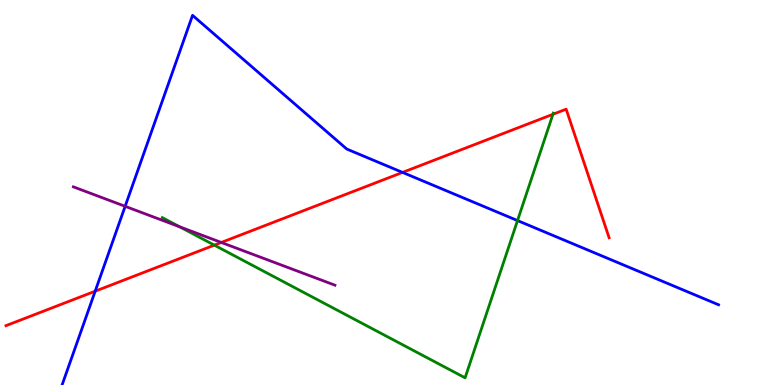[{'lines': ['blue', 'red'], 'intersections': [{'x': 1.23, 'y': 2.44}, {'x': 5.19, 'y': 5.52}]}, {'lines': ['green', 'red'], 'intersections': [{'x': 2.77, 'y': 3.63}, {'x': 7.13, 'y': 7.03}]}, {'lines': ['purple', 'red'], 'intersections': [{'x': 2.86, 'y': 3.7}]}, {'lines': ['blue', 'green'], 'intersections': [{'x': 6.68, 'y': 4.27}]}, {'lines': ['blue', 'purple'], 'intersections': [{'x': 1.61, 'y': 4.64}]}, {'lines': ['green', 'purple'], 'intersections': [{'x': 2.32, 'y': 4.11}]}]